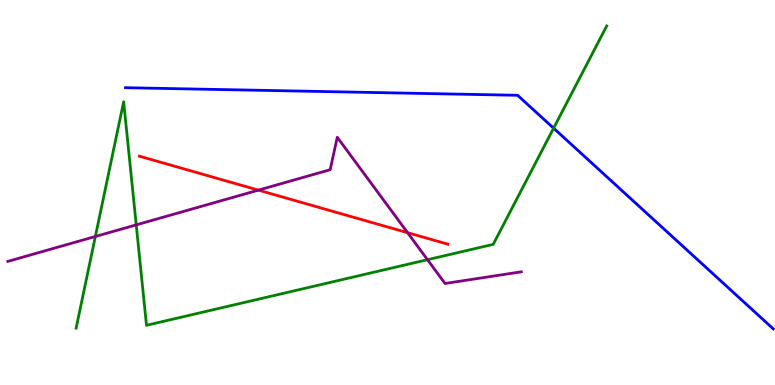[{'lines': ['blue', 'red'], 'intersections': []}, {'lines': ['green', 'red'], 'intersections': []}, {'lines': ['purple', 'red'], 'intersections': [{'x': 3.33, 'y': 5.06}, {'x': 5.26, 'y': 3.96}]}, {'lines': ['blue', 'green'], 'intersections': [{'x': 7.14, 'y': 6.67}]}, {'lines': ['blue', 'purple'], 'intersections': []}, {'lines': ['green', 'purple'], 'intersections': [{'x': 1.23, 'y': 3.86}, {'x': 1.76, 'y': 4.16}, {'x': 5.52, 'y': 3.25}]}]